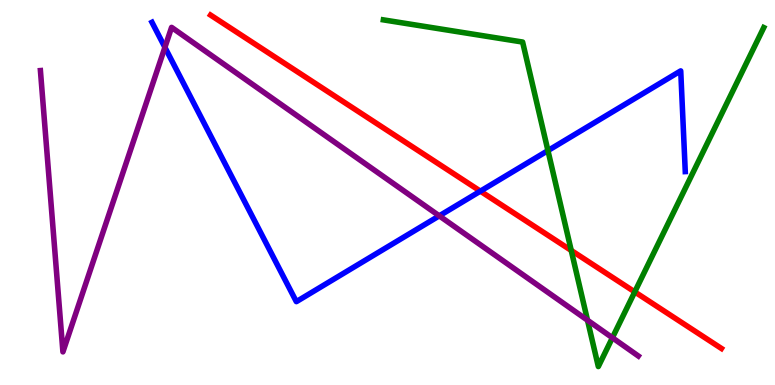[{'lines': ['blue', 'red'], 'intersections': [{'x': 6.2, 'y': 5.03}]}, {'lines': ['green', 'red'], 'intersections': [{'x': 7.37, 'y': 3.5}, {'x': 8.19, 'y': 2.42}]}, {'lines': ['purple', 'red'], 'intersections': []}, {'lines': ['blue', 'green'], 'intersections': [{'x': 7.07, 'y': 6.09}]}, {'lines': ['blue', 'purple'], 'intersections': [{'x': 2.13, 'y': 8.77}, {'x': 5.67, 'y': 4.39}]}, {'lines': ['green', 'purple'], 'intersections': [{'x': 7.58, 'y': 1.68}, {'x': 7.9, 'y': 1.23}]}]